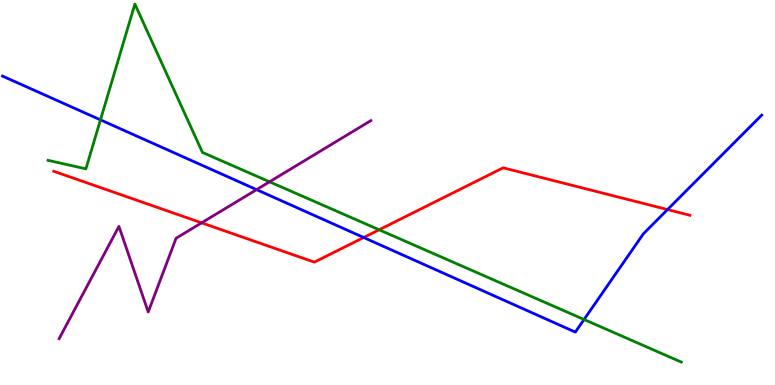[{'lines': ['blue', 'red'], 'intersections': [{'x': 4.69, 'y': 3.83}, {'x': 8.61, 'y': 4.56}]}, {'lines': ['green', 'red'], 'intersections': [{'x': 4.89, 'y': 4.03}]}, {'lines': ['purple', 'red'], 'intersections': [{'x': 2.6, 'y': 4.21}]}, {'lines': ['blue', 'green'], 'intersections': [{'x': 1.3, 'y': 6.89}, {'x': 7.54, 'y': 1.7}]}, {'lines': ['blue', 'purple'], 'intersections': [{'x': 3.31, 'y': 5.07}]}, {'lines': ['green', 'purple'], 'intersections': [{'x': 3.48, 'y': 5.28}]}]